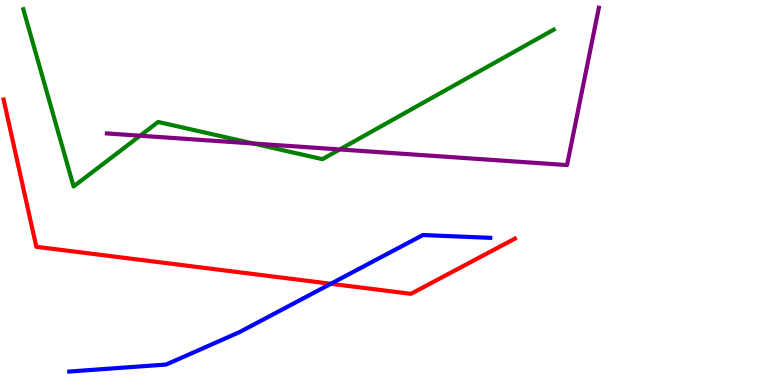[{'lines': ['blue', 'red'], 'intersections': [{'x': 4.27, 'y': 2.63}]}, {'lines': ['green', 'red'], 'intersections': []}, {'lines': ['purple', 'red'], 'intersections': []}, {'lines': ['blue', 'green'], 'intersections': []}, {'lines': ['blue', 'purple'], 'intersections': []}, {'lines': ['green', 'purple'], 'intersections': [{'x': 1.81, 'y': 6.47}, {'x': 3.27, 'y': 6.27}, {'x': 4.38, 'y': 6.12}]}]